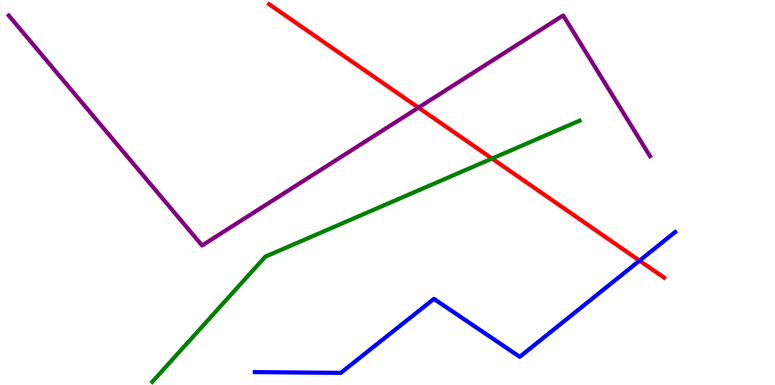[{'lines': ['blue', 'red'], 'intersections': [{'x': 8.25, 'y': 3.23}]}, {'lines': ['green', 'red'], 'intersections': [{'x': 6.35, 'y': 5.88}]}, {'lines': ['purple', 'red'], 'intersections': [{'x': 5.4, 'y': 7.2}]}, {'lines': ['blue', 'green'], 'intersections': []}, {'lines': ['blue', 'purple'], 'intersections': []}, {'lines': ['green', 'purple'], 'intersections': []}]